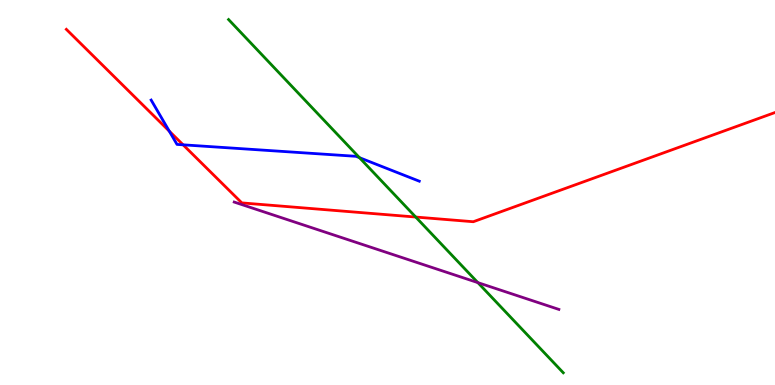[{'lines': ['blue', 'red'], 'intersections': [{'x': 2.18, 'y': 6.59}, {'x': 2.36, 'y': 6.24}]}, {'lines': ['green', 'red'], 'intersections': [{'x': 5.36, 'y': 4.36}]}, {'lines': ['purple', 'red'], 'intersections': []}, {'lines': ['blue', 'green'], 'intersections': [{'x': 4.64, 'y': 5.9}]}, {'lines': ['blue', 'purple'], 'intersections': []}, {'lines': ['green', 'purple'], 'intersections': [{'x': 6.17, 'y': 2.66}]}]